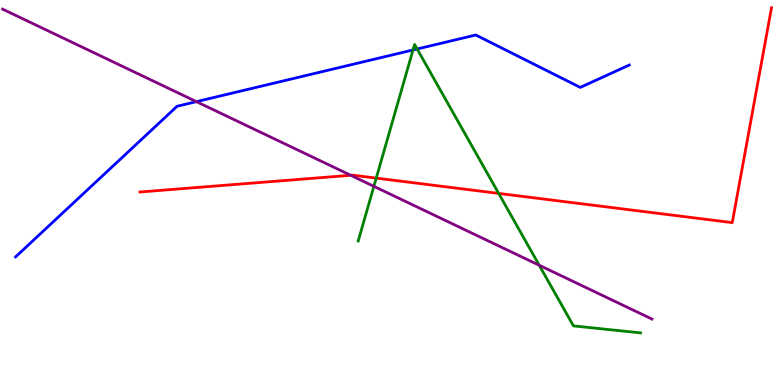[{'lines': ['blue', 'red'], 'intersections': []}, {'lines': ['green', 'red'], 'intersections': [{'x': 4.85, 'y': 5.37}, {'x': 6.43, 'y': 4.98}]}, {'lines': ['purple', 'red'], 'intersections': [{'x': 4.53, 'y': 5.45}]}, {'lines': ['blue', 'green'], 'intersections': [{'x': 5.33, 'y': 8.7}, {'x': 5.38, 'y': 8.73}]}, {'lines': ['blue', 'purple'], 'intersections': [{'x': 2.53, 'y': 7.36}]}, {'lines': ['green', 'purple'], 'intersections': [{'x': 4.82, 'y': 5.16}, {'x': 6.96, 'y': 3.11}]}]